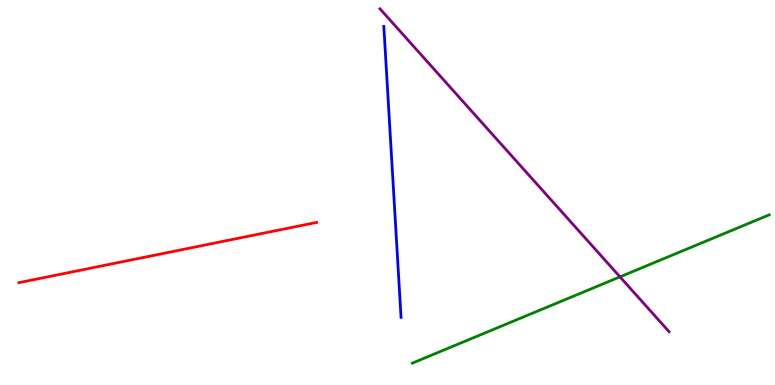[{'lines': ['blue', 'red'], 'intersections': []}, {'lines': ['green', 'red'], 'intersections': []}, {'lines': ['purple', 'red'], 'intersections': []}, {'lines': ['blue', 'green'], 'intersections': []}, {'lines': ['blue', 'purple'], 'intersections': []}, {'lines': ['green', 'purple'], 'intersections': [{'x': 8.0, 'y': 2.81}]}]